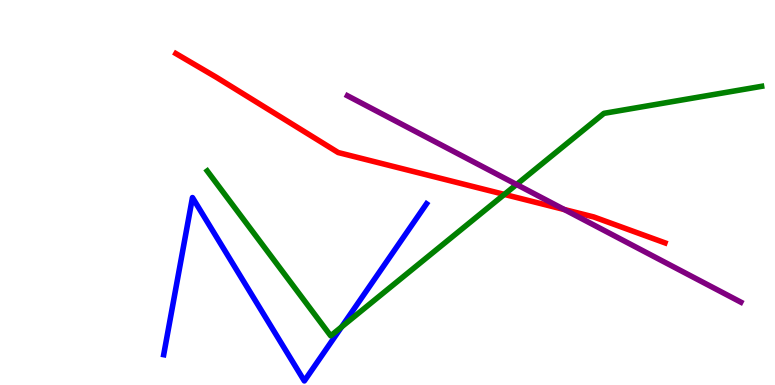[{'lines': ['blue', 'red'], 'intersections': []}, {'lines': ['green', 'red'], 'intersections': [{'x': 6.51, 'y': 4.95}]}, {'lines': ['purple', 'red'], 'intersections': [{'x': 7.28, 'y': 4.56}]}, {'lines': ['blue', 'green'], 'intersections': [{'x': 4.41, 'y': 1.51}]}, {'lines': ['blue', 'purple'], 'intersections': []}, {'lines': ['green', 'purple'], 'intersections': [{'x': 6.67, 'y': 5.21}]}]